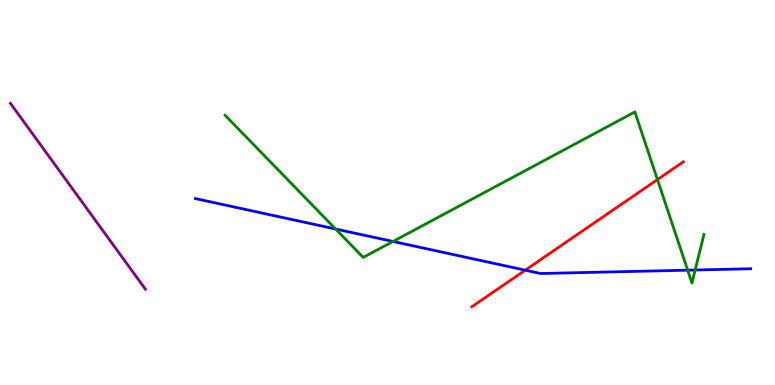[{'lines': ['blue', 'red'], 'intersections': [{'x': 6.78, 'y': 2.98}]}, {'lines': ['green', 'red'], 'intersections': [{'x': 8.48, 'y': 5.34}]}, {'lines': ['purple', 'red'], 'intersections': []}, {'lines': ['blue', 'green'], 'intersections': [{'x': 4.33, 'y': 4.05}, {'x': 5.07, 'y': 3.73}, {'x': 8.87, 'y': 2.98}, {'x': 8.97, 'y': 2.99}]}, {'lines': ['blue', 'purple'], 'intersections': []}, {'lines': ['green', 'purple'], 'intersections': []}]